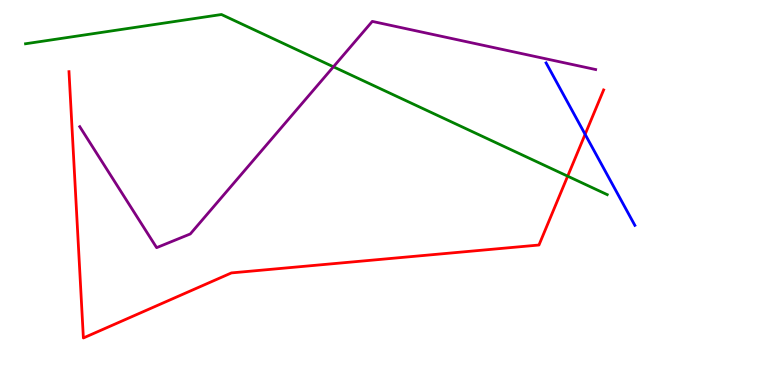[{'lines': ['blue', 'red'], 'intersections': [{'x': 7.55, 'y': 6.51}]}, {'lines': ['green', 'red'], 'intersections': [{'x': 7.32, 'y': 5.42}]}, {'lines': ['purple', 'red'], 'intersections': []}, {'lines': ['blue', 'green'], 'intersections': []}, {'lines': ['blue', 'purple'], 'intersections': []}, {'lines': ['green', 'purple'], 'intersections': [{'x': 4.3, 'y': 8.26}]}]